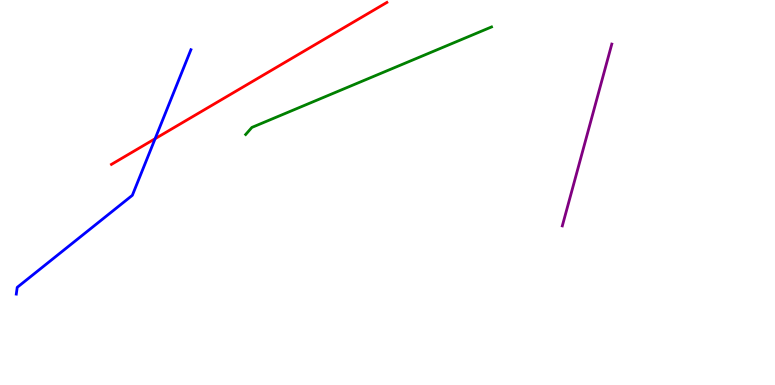[{'lines': ['blue', 'red'], 'intersections': [{'x': 2.0, 'y': 6.4}]}, {'lines': ['green', 'red'], 'intersections': []}, {'lines': ['purple', 'red'], 'intersections': []}, {'lines': ['blue', 'green'], 'intersections': []}, {'lines': ['blue', 'purple'], 'intersections': []}, {'lines': ['green', 'purple'], 'intersections': []}]